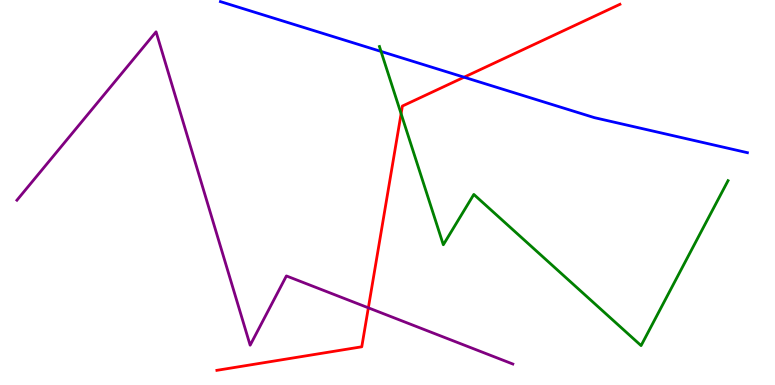[{'lines': ['blue', 'red'], 'intersections': [{'x': 5.99, 'y': 7.99}]}, {'lines': ['green', 'red'], 'intersections': [{'x': 5.18, 'y': 7.05}]}, {'lines': ['purple', 'red'], 'intersections': [{'x': 4.75, 'y': 2.0}]}, {'lines': ['blue', 'green'], 'intersections': [{'x': 4.92, 'y': 8.66}]}, {'lines': ['blue', 'purple'], 'intersections': []}, {'lines': ['green', 'purple'], 'intersections': []}]